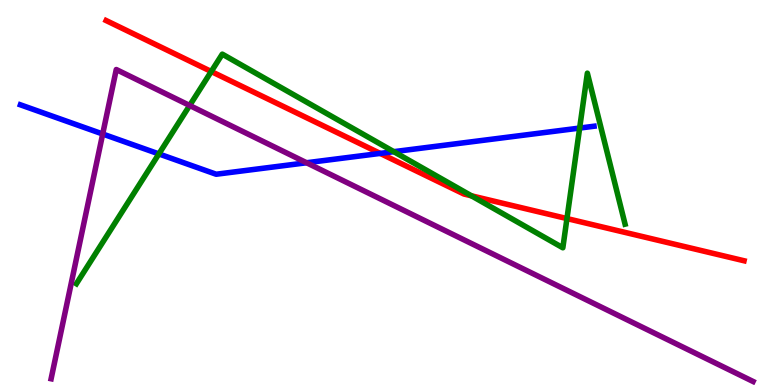[{'lines': ['blue', 'red'], 'intersections': [{'x': 4.91, 'y': 6.02}]}, {'lines': ['green', 'red'], 'intersections': [{'x': 2.73, 'y': 8.14}, {'x': 6.08, 'y': 4.91}, {'x': 7.32, 'y': 4.32}]}, {'lines': ['purple', 'red'], 'intersections': []}, {'lines': ['blue', 'green'], 'intersections': [{'x': 2.05, 'y': 6.0}, {'x': 5.08, 'y': 6.06}, {'x': 7.48, 'y': 6.67}]}, {'lines': ['blue', 'purple'], 'intersections': [{'x': 1.33, 'y': 6.52}, {'x': 3.96, 'y': 5.77}]}, {'lines': ['green', 'purple'], 'intersections': [{'x': 2.45, 'y': 7.26}]}]